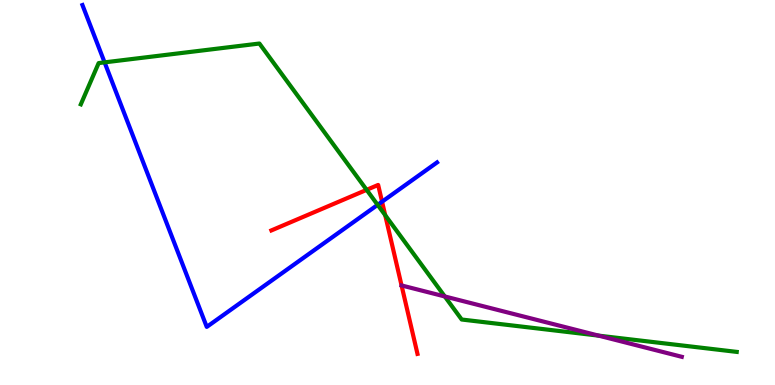[{'lines': ['blue', 'red'], 'intersections': [{'x': 4.93, 'y': 4.76}]}, {'lines': ['green', 'red'], 'intersections': [{'x': 4.73, 'y': 5.07}, {'x': 4.97, 'y': 4.41}]}, {'lines': ['purple', 'red'], 'intersections': []}, {'lines': ['blue', 'green'], 'intersections': [{'x': 1.35, 'y': 8.38}, {'x': 4.87, 'y': 4.68}]}, {'lines': ['blue', 'purple'], 'intersections': []}, {'lines': ['green', 'purple'], 'intersections': [{'x': 5.74, 'y': 2.3}, {'x': 7.72, 'y': 1.28}]}]